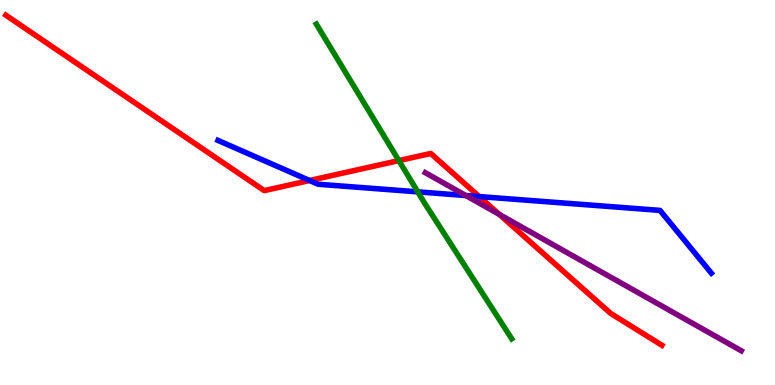[{'lines': ['blue', 'red'], 'intersections': [{'x': 3.99, 'y': 5.31}, {'x': 6.18, 'y': 4.89}]}, {'lines': ['green', 'red'], 'intersections': [{'x': 5.15, 'y': 5.83}]}, {'lines': ['purple', 'red'], 'intersections': [{'x': 6.44, 'y': 4.43}]}, {'lines': ['blue', 'green'], 'intersections': [{'x': 5.39, 'y': 5.02}]}, {'lines': ['blue', 'purple'], 'intersections': [{'x': 6.01, 'y': 4.92}]}, {'lines': ['green', 'purple'], 'intersections': []}]